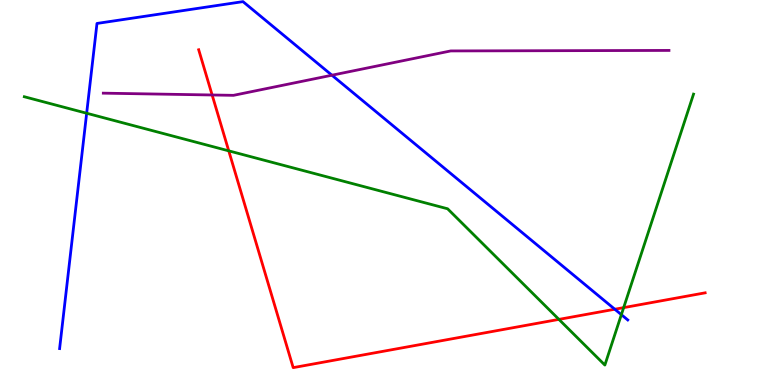[{'lines': ['blue', 'red'], 'intersections': [{'x': 7.93, 'y': 1.97}]}, {'lines': ['green', 'red'], 'intersections': [{'x': 2.95, 'y': 6.08}, {'x': 7.21, 'y': 1.7}, {'x': 8.05, 'y': 2.01}]}, {'lines': ['purple', 'red'], 'intersections': [{'x': 2.74, 'y': 7.53}]}, {'lines': ['blue', 'green'], 'intersections': [{'x': 1.12, 'y': 7.06}, {'x': 8.02, 'y': 1.83}]}, {'lines': ['blue', 'purple'], 'intersections': [{'x': 4.28, 'y': 8.05}]}, {'lines': ['green', 'purple'], 'intersections': []}]